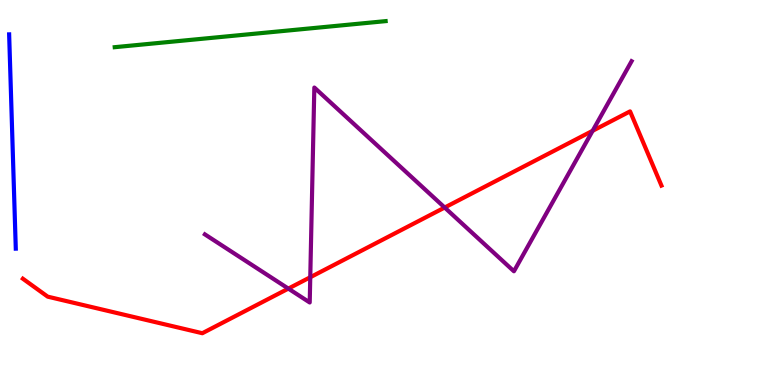[{'lines': ['blue', 'red'], 'intersections': []}, {'lines': ['green', 'red'], 'intersections': []}, {'lines': ['purple', 'red'], 'intersections': [{'x': 3.72, 'y': 2.5}, {'x': 4.0, 'y': 2.8}, {'x': 5.74, 'y': 4.61}, {'x': 7.65, 'y': 6.6}]}, {'lines': ['blue', 'green'], 'intersections': []}, {'lines': ['blue', 'purple'], 'intersections': []}, {'lines': ['green', 'purple'], 'intersections': []}]